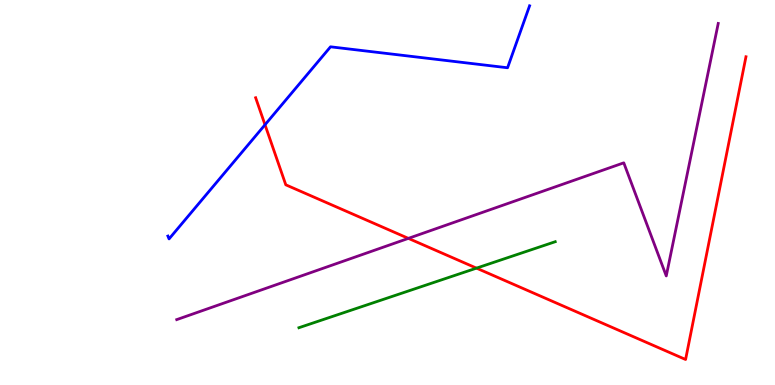[{'lines': ['blue', 'red'], 'intersections': [{'x': 3.42, 'y': 6.76}]}, {'lines': ['green', 'red'], 'intersections': [{'x': 6.15, 'y': 3.04}]}, {'lines': ['purple', 'red'], 'intersections': [{'x': 5.27, 'y': 3.81}]}, {'lines': ['blue', 'green'], 'intersections': []}, {'lines': ['blue', 'purple'], 'intersections': []}, {'lines': ['green', 'purple'], 'intersections': []}]